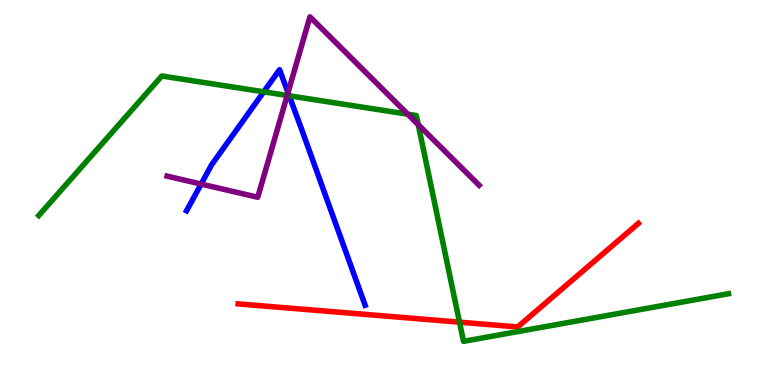[{'lines': ['blue', 'red'], 'intersections': []}, {'lines': ['green', 'red'], 'intersections': [{'x': 5.93, 'y': 1.63}]}, {'lines': ['purple', 'red'], 'intersections': []}, {'lines': ['blue', 'green'], 'intersections': [{'x': 3.4, 'y': 7.62}, {'x': 3.73, 'y': 7.51}]}, {'lines': ['blue', 'purple'], 'intersections': [{'x': 2.6, 'y': 5.22}, {'x': 3.72, 'y': 7.6}]}, {'lines': ['green', 'purple'], 'intersections': [{'x': 3.71, 'y': 7.52}, {'x': 5.26, 'y': 7.03}, {'x': 5.4, 'y': 6.76}]}]